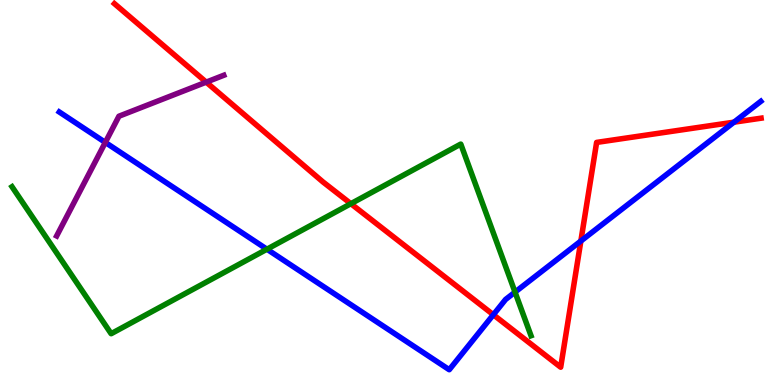[{'lines': ['blue', 'red'], 'intersections': [{'x': 6.37, 'y': 1.83}, {'x': 7.49, 'y': 3.74}, {'x': 9.47, 'y': 6.83}]}, {'lines': ['green', 'red'], 'intersections': [{'x': 4.53, 'y': 4.71}]}, {'lines': ['purple', 'red'], 'intersections': [{'x': 2.66, 'y': 7.87}]}, {'lines': ['blue', 'green'], 'intersections': [{'x': 3.44, 'y': 3.53}, {'x': 6.65, 'y': 2.41}]}, {'lines': ['blue', 'purple'], 'intersections': [{'x': 1.36, 'y': 6.3}]}, {'lines': ['green', 'purple'], 'intersections': []}]